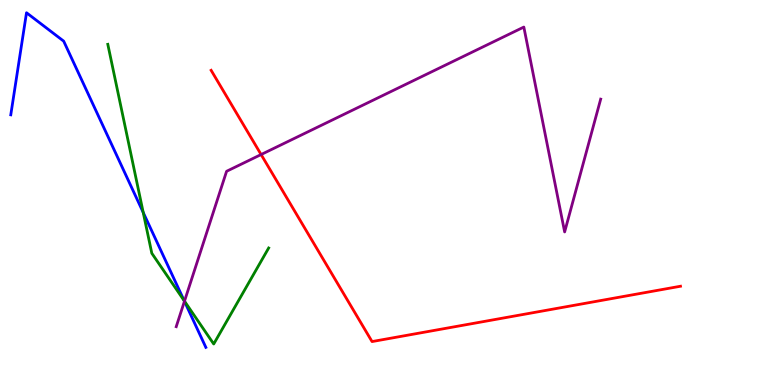[{'lines': ['blue', 'red'], 'intersections': []}, {'lines': ['green', 'red'], 'intersections': []}, {'lines': ['purple', 'red'], 'intersections': [{'x': 3.37, 'y': 5.99}]}, {'lines': ['blue', 'green'], 'intersections': [{'x': 1.85, 'y': 4.48}, {'x': 2.38, 'y': 2.19}]}, {'lines': ['blue', 'purple'], 'intersections': [{'x': 2.38, 'y': 2.17}]}, {'lines': ['green', 'purple'], 'intersections': [{'x': 2.38, 'y': 2.18}]}]